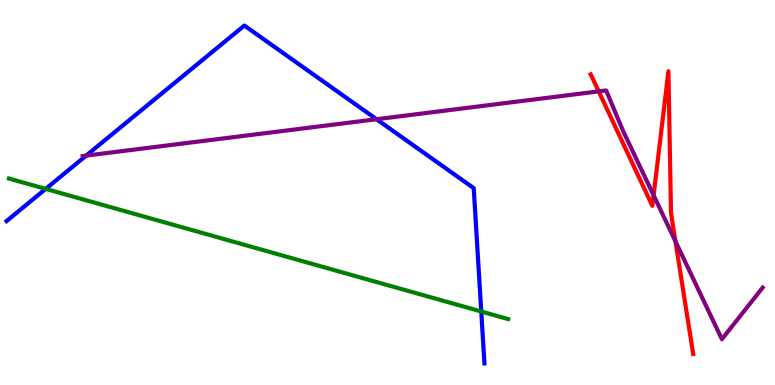[{'lines': ['blue', 'red'], 'intersections': []}, {'lines': ['green', 'red'], 'intersections': []}, {'lines': ['purple', 'red'], 'intersections': [{'x': 7.73, 'y': 7.63}, {'x': 8.43, 'y': 4.93}, {'x': 8.72, 'y': 3.73}]}, {'lines': ['blue', 'green'], 'intersections': [{'x': 0.59, 'y': 5.09}, {'x': 6.21, 'y': 1.91}]}, {'lines': ['blue', 'purple'], 'intersections': [{'x': 1.11, 'y': 5.96}, {'x': 4.86, 'y': 6.9}]}, {'lines': ['green', 'purple'], 'intersections': []}]